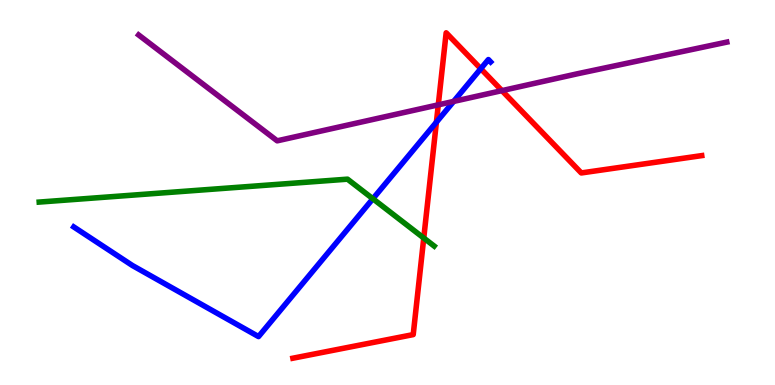[{'lines': ['blue', 'red'], 'intersections': [{'x': 5.63, 'y': 6.83}, {'x': 6.2, 'y': 8.22}]}, {'lines': ['green', 'red'], 'intersections': [{'x': 5.47, 'y': 3.82}]}, {'lines': ['purple', 'red'], 'intersections': [{'x': 5.66, 'y': 7.28}, {'x': 6.48, 'y': 7.65}]}, {'lines': ['blue', 'green'], 'intersections': [{'x': 4.81, 'y': 4.84}]}, {'lines': ['blue', 'purple'], 'intersections': [{'x': 5.85, 'y': 7.37}]}, {'lines': ['green', 'purple'], 'intersections': []}]